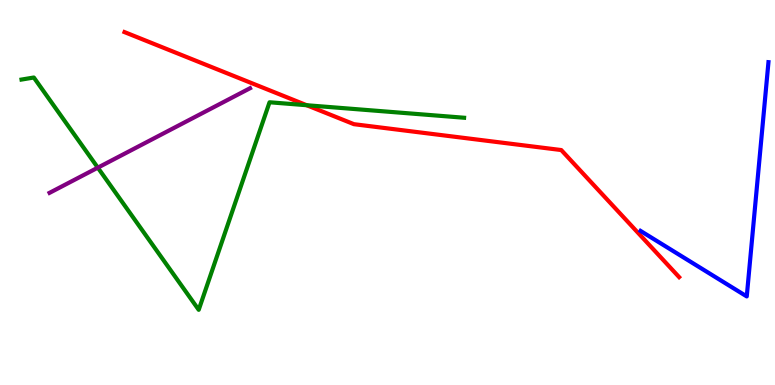[{'lines': ['blue', 'red'], 'intersections': []}, {'lines': ['green', 'red'], 'intersections': [{'x': 3.96, 'y': 7.27}]}, {'lines': ['purple', 'red'], 'intersections': []}, {'lines': ['blue', 'green'], 'intersections': []}, {'lines': ['blue', 'purple'], 'intersections': []}, {'lines': ['green', 'purple'], 'intersections': [{'x': 1.26, 'y': 5.65}]}]